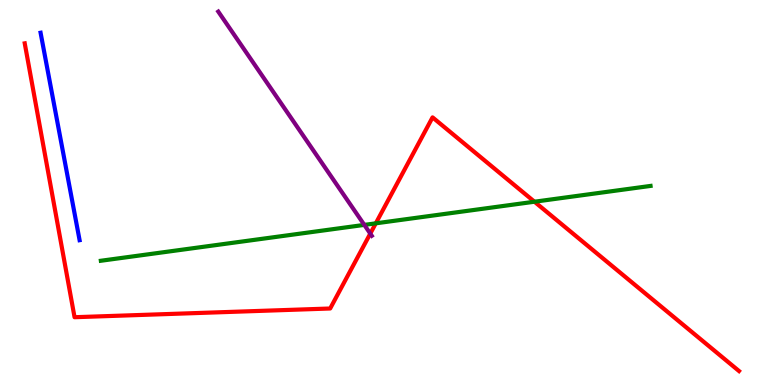[{'lines': ['blue', 'red'], 'intersections': []}, {'lines': ['green', 'red'], 'intersections': [{'x': 4.85, 'y': 4.2}, {'x': 6.9, 'y': 4.76}]}, {'lines': ['purple', 'red'], 'intersections': [{'x': 4.78, 'y': 3.93}]}, {'lines': ['blue', 'green'], 'intersections': []}, {'lines': ['blue', 'purple'], 'intersections': []}, {'lines': ['green', 'purple'], 'intersections': [{'x': 4.7, 'y': 4.16}]}]